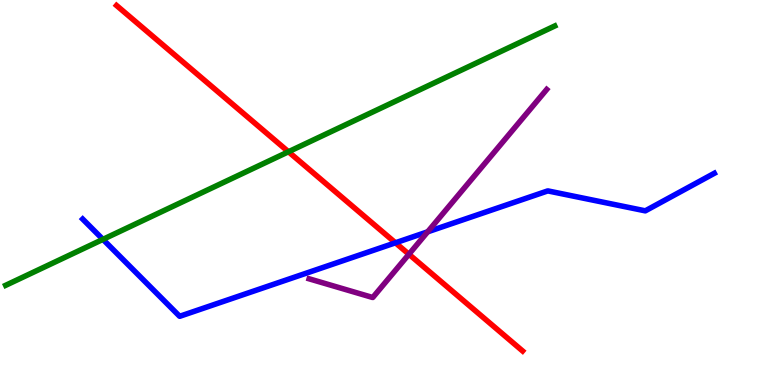[{'lines': ['blue', 'red'], 'intersections': [{'x': 5.1, 'y': 3.69}]}, {'lines': ['green', 'red'], 'intersections': [{'x': 3.72, 'y': 6.06}]}, {'lines': ['purple', 'red'], 'intersections': [{'x': 5.28, 'y': 3.4}]}, {'lines': ['blue', 'green'], 'intersections': [{'x': 1.33, 'y': 3.78}]}, {'lines': ['blue', 'purple'], 'intersections': [{'x': 5.52, 'y': 3.98}]}, {'lines': ['green', 'purple'], 'intersections': []}]